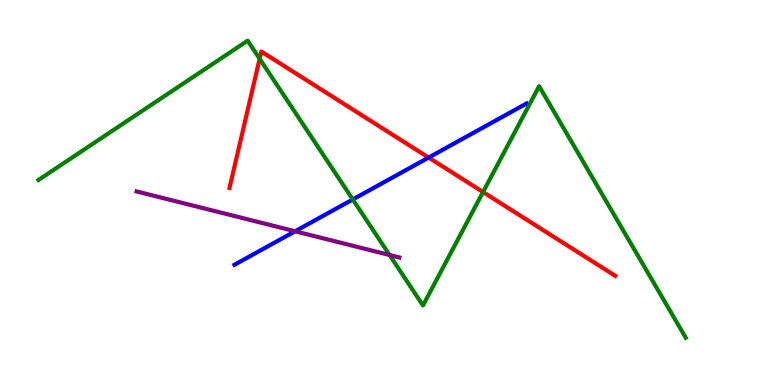[{'lines': ['blue', 'red'], 'intersections': [{'x': 5.53, 'y': 5.91}]}, {'lines': ['green', 'red'], 'intersections': [{'x': 3.35, 'y': 8.47}, {'x': 6.23, 'y': 5.01}]}, {'lines': ['purple', 'red'], 'intersections': []}, {'lines': ['blue', 'green'], 'intersections': [{'x': 4.55, 'y': 4.82}]}, {'lines': ['blue', 'purple'], 'intersections': [{'x': 3.81, 'y': 3.99}]}, {'lines': ['green', 'purple'], 'intersections': [{'x': 5.03, 'y': 3.38}]}]